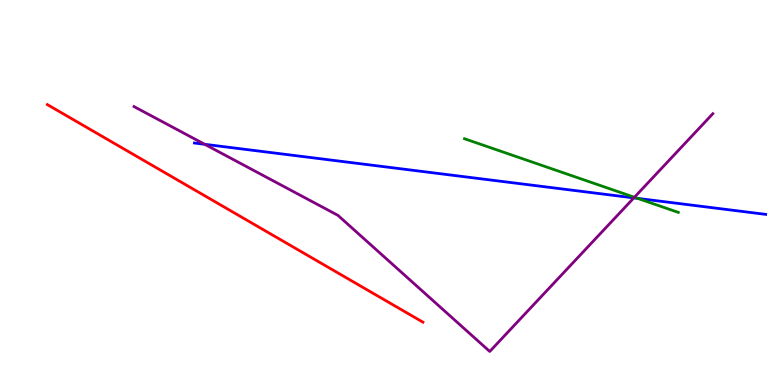[{'lines': ['blue', 'red'], 'intersections': []}, {'lines': ['green', 'red'], 'intersections': []}, {'lines': ['purple', 'red'], 'intersections': []}, {'lines': ['blue', 'green'], 'intersections': [{'x': 8.23, 'y': 4.85}]}, {'lines': ['blue', 'purple'], 'intersections': [{'x': 2.64, 'y': 6.25}, {'x': 8.18, 'y': 4.86}]}, {'lines': ['green', 'purple'], 'intersections': [{'x': 8.19, 'y': 4.88}]}]